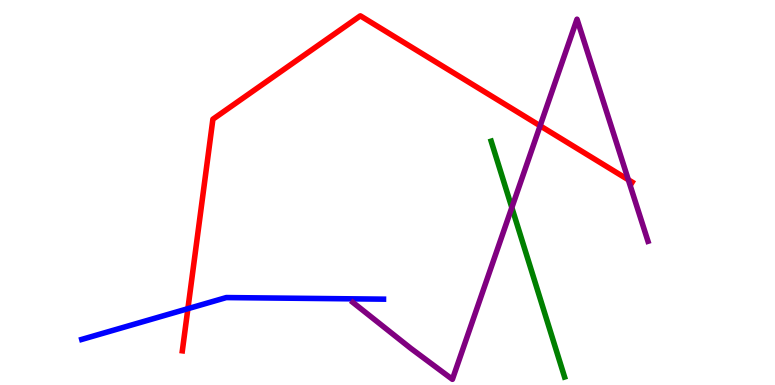[{'lines': ['blue', 'red'], 'intersections': [{'x': 2.42, 'y': 1.98}]}, {'lines': ['green', 'red'], 'intersections': []}, {'lines': ['purple', 'red'], 'intersections': [{'x': 6.97, 'y': 6.73}, {'x': 8.11, 'y': 5.33}]}, {'lines': ['blue', 'green'], 'intersections': []}, {'lines': ['blue', 'purple'], 'intersections': []}, {'lines': ['green', 'purple'], 'intersections': [{'x': 6.6, 'y': 4.61}]}]